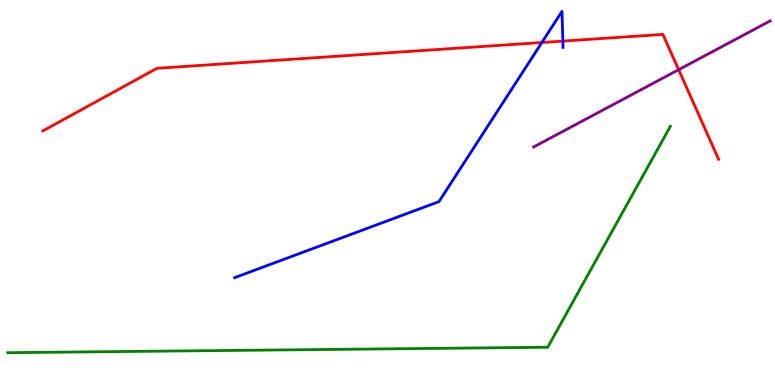[{'lines': ['blue', 'red'], 'intersections': [{'x': 6.99, 'y': 8.9}, {'x': 7.26, 'y': 8.93}]}, {'lines': ['green', 'red'], 'intersections': []}, {'lines': ['purple', 'red'], 'intersections': [{'x': 8.76, 'y': 8.19}]}, {'lines': ['blue', 'green'], 'intersections': []}, {'lines': ['blue', 'purple'], 'intersections': []}, {'lines': ['green', 'purple'], 'intersections': []}]